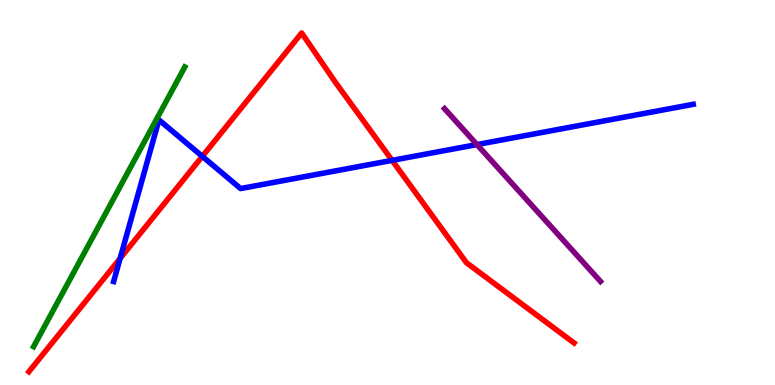[{'lines': ['blue', 'red'], 'intersections': [{'x': 1.55, 'y': 3.29}, {'x': 2.61, 'y': 5.94}, {'x': 5.06, 'y': 5.83}]}, {'lines': ['green', 'red'], 'intersections': []}, {'lines': ['purple', 'red'], 'intersections': []}, {'lines': ['blue', 'green'], 'intersections': []}, {'lines': ['blue', 'purple'], 'intersections': [{'x': 6.15, 'y': 6.24}]}, {'lines': ['green', 'purple'], 'intersections': []}]